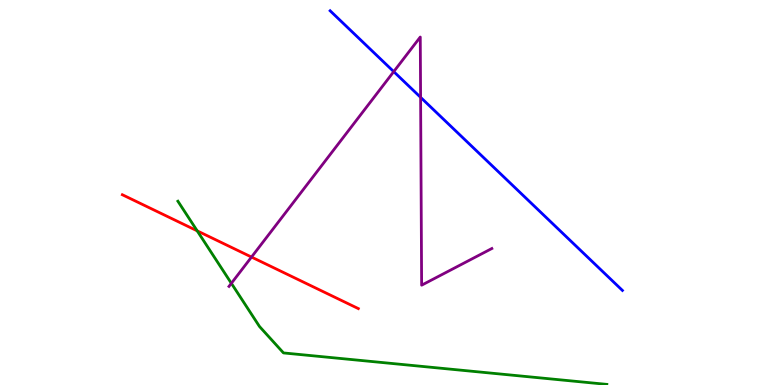[{'lines': ['blue', 'red'], 'intersections': []}, {'lines': ['green', 'red'], 'intersections': [{'x': 2.54, 'y': 4.0}]}, {'lines': ['purple', 'red'], 'intersections': [{'x': 3.25, 'y': 3.32}]}, {'lines': ['blue', 'green'], 'intersections': []}, {'lines': ['blue', 'purple'], 'intersections': [{'x': 5.08, 'y': 8.14}, {'x': 5.43, 'y': 7.47}]}, {'lines': ['green', 'purple'], 'intersections': [{'x': 2.99, 'y': 2.64}]}]